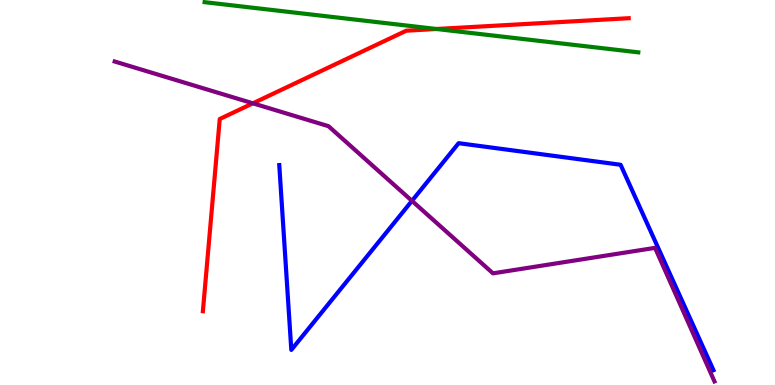[{'lines': ['blue', 'red'], 'intersections': []}, {'lines': ['green', 'red'], 'intersections': [{'x': 5.63, 'y': 9.25}]}, {'lines': ['purple', 'red'], 'intersections': [{'x': 3.26, 'y': 7.32}]}, {'lines': ['blue', 'green'], 'intersections': []}, {'lines': ['blue', 'purple'], 'intersections': [{'x': 5.32, 'y': 4.78}]}, {'lines': ['green', 'purple'], 'intersections': []}]